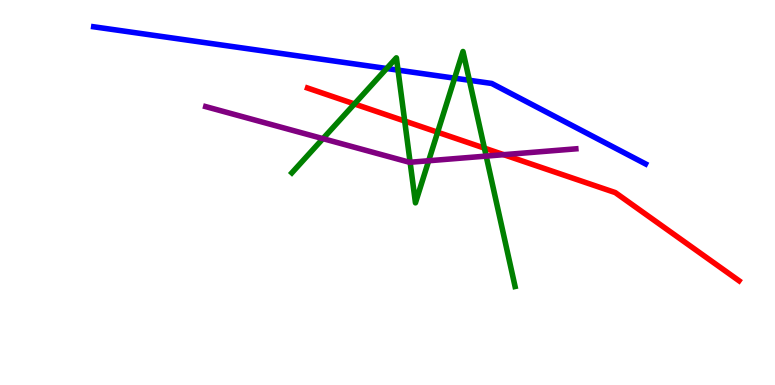[{'lines': ['blue', 'red'], 'intersections': []}, {'lines': ['green', 'red'], 'intersections': [{'x': 4.57, 'y': 7.3}, {'x': 5.22, 'y': 6.86}, {'x': 5.65, 'y': 6.57}, {'x': 6.25, 'y': 6.15}]}, {'lines': ['purple', 'red'], 'intersections': [{'x': 6.5, 'y': 5.98}]}, {'lines': ['blue', 'green'], 'intersections': [{'x': 4.99, 'y': 8.22}, {'x': 5.14, 'y': 8.18}, {'x': 5.87, 'y': 7.97}, {'x': 6.06, 'y': 7.91}]}, {'lines': ['blue', 'purple'], 'intersections': []}, {'lines': ['green', 'purple'], 'intersections': [{'x': 4.17, 'y': 6.4}, {'x': 5.29, 'y': 5.79}, {'x': 5.53, 'y': 5.82}, {'x': 6.27, 'y': 5.95}]}]